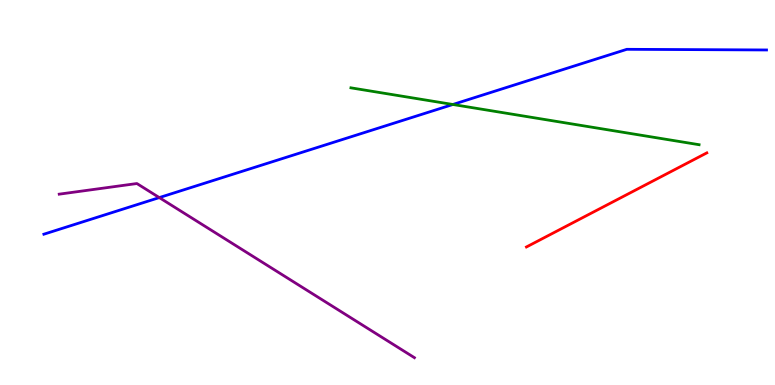[{'lines': ['blue', 'red'], 'intersections': []}, {'lines': ['green', 'red'], 'intersections': []}, {'lines': ['purple', 'red'], 'intersections': []}, {'lines': ['blue', 'green'], 'intersections': [{'x': 5.84, 'y': 7.29}]}, {'lines': ['blue', 'purple'], 'intersections': [{'x': 2.06, 'y': 4.87}]}, {'lines': ['green', 'purple'], 'intersections': []}]